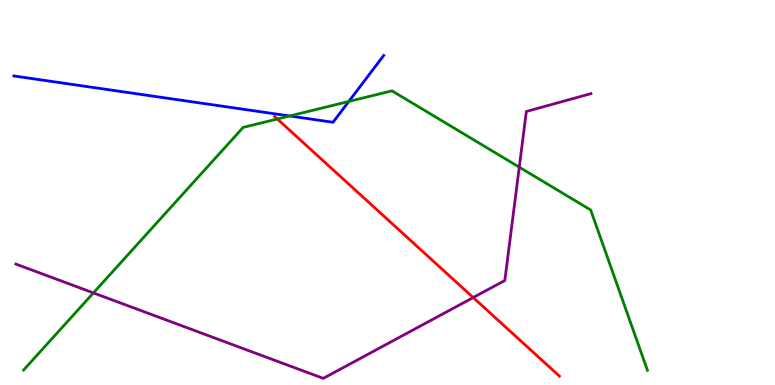[{'lines': ['blue', 'red'], 'intersections': []}, {'lines': ['green', 'red'], 'intersections': [{'x': 3.58, 'y': 6.91}]}, {'lines': ['purple', 'red'], 'intersections': [{'x': 6.11, 'y': 2.27}]}, {'lines': ['blue', 'green'], 'intersections': [{'x': 3.74, 'y': 6.99}, {'x': 4.5, 'y': 7.36}]}, {'lines': ['blue', 'purple'], 'intersections': []}, {'lines': ['green', 'purple'], 'intersections': [{'x': 1.21, 'y': 2.39}, {'x': 6.7, 'y': 5.66}]}]